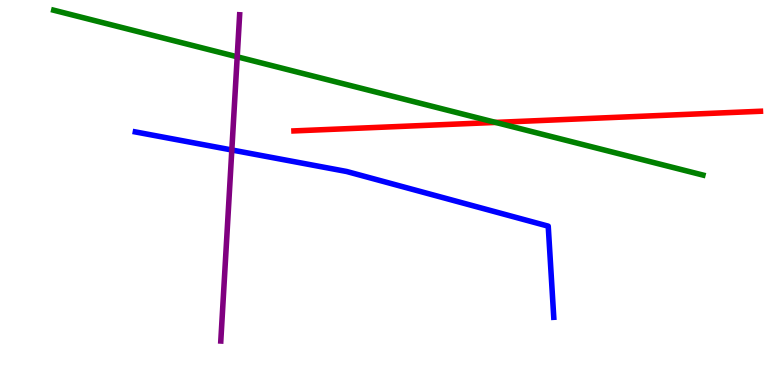[{'lines': ['blue', 'red'], 'intersections': []}, {'lines': ['green', 'red'], 'intersections': [{'x': 6.4, 'y': 6.82}]}, {'lines': ['purple', 'red'], 'intersections': []}, {'lines': ['blue', 'green'], 'intersections': []}, {'lines': ['blue', 'purple'], 'intersections': [{'x': 2.99, 'y': 6.1}]}, {'lines': ['green', 'purple'], 'intersections': [{'x': 3.06, 'y': 8.52}]}]